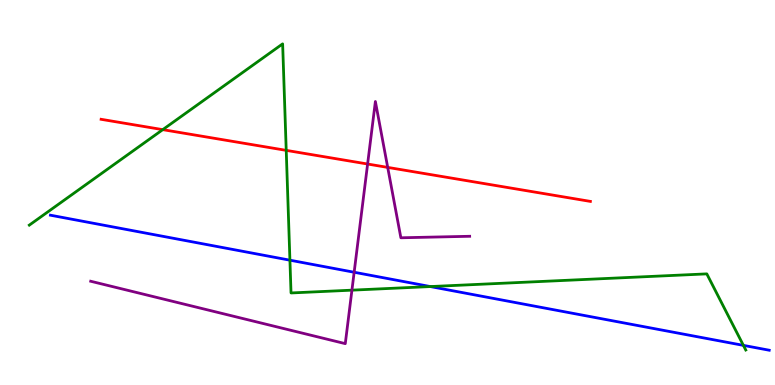[{'lines': ['blue', 'red'], 'intersections': []}, {'lines': ['green', 'red'], 'intersections': [{'x': 2.1, 'y': 6.63}, {'x': 3.69, 'y': 6.09}]}, {'lines': ['purple', 'red'], 'intersections': [{'x': 4.74, 'y': 5.74}, {'x': 5.0, 'y': 5.65}]}, {'lines': ['blue', 'green'], 'intersections': [{'x': 3.74, 'y': 3.24}, {'x': 5.55, 'y': 2.56}, {'x': 9.59, 'y': 1.03}]}, {'lines': ['blue', 'purple'], 'intersections': [{'x': 4.57, 'y': 2.93}]}, {'lines': ['green', 'purple'], 'intersections': [{'x': 4.54, 'y': 2.46}]}]